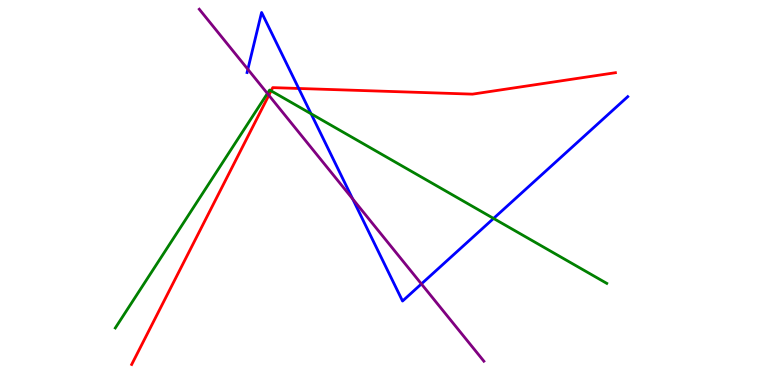[{'lines': ['blue', 'red'], 'intersections': [{'x': 3.85, 'y': 7.7}]}, {'lines': ['green', 'red'], 'intersections': [{'x': 3.5, 'y': 7.64}]}, {'lines': ['purple', 'red'], 'intersections': [{'x': 3.47, 'y': 7.53}]}, {'lines': ['blue', 'green'], 'intersections': [{'x': 4.01, 'y': 7.04}, {'x': 6.37, 'y': 4.33}]}, {'lines': ['blue', 'purple'], 'intersections': [{'x': 3.2, 'y': 8.2}, {'x': 4.55, 'y': 4.83}, {'x': 5.44, 'y': 2.63}]}, {'lines': ['green', 'purple'], 'intersections': [{'x': 3.45, 'y': 7.57}]}]